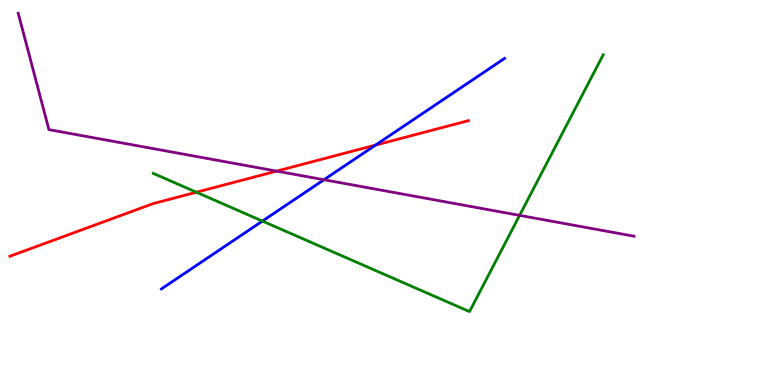[{'lines': ['blue', 'red'], 'intersections': [{'x': 4.85, 'y': 6.23}]}, {'lines': ['green', 'red'], 'intersections': [{'x': 2.53, 'y': 5.01}]}, {'lines': ['purple', 'red'], 'intersections': [{'x': 3.57, 'y': 5.56}]}, {'lines': ['blue', 'green'], 'intersections': [{'x': 3.39, 'y': 4.26}]}, {'lines': ['blue', 'purple'], 'intersections': [{'x': 4.18, 'y': 5.33}]}, {'lines': ['green', 'purple'], 'intersections': [{'x': 6.7, 'y': 4.41}]}]